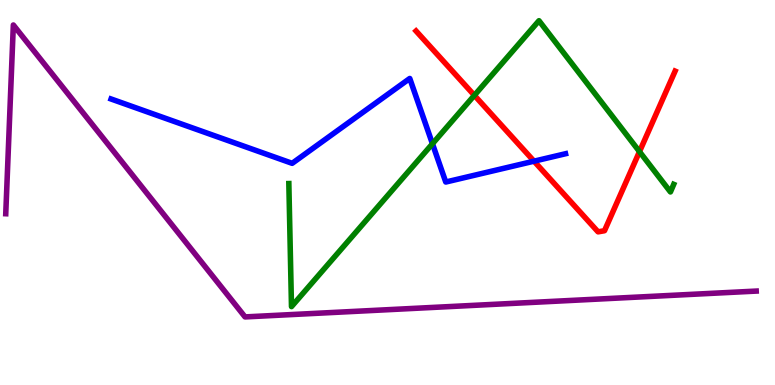[{'lines': ['blue', 'red'], 'intersections': [{'x': 6.89, 'y': 5.81}]}, {'lines': ['green', 'red'], 'intersections': [{'x': 6.12, 'y': 7.52}, {'x': 8.25, 'y': 6.06}]}, {'lines': ['purple', 'red'], 'intersections': []}, {'lines': ['blue', 'green'], 'intersections': [{'x': 5.58, 'y': 6.27}]}, {'lines': ['blue', 'purple'], 'intersections': []}, {'lines': ['green', 'purple'], 'intersections': []}]